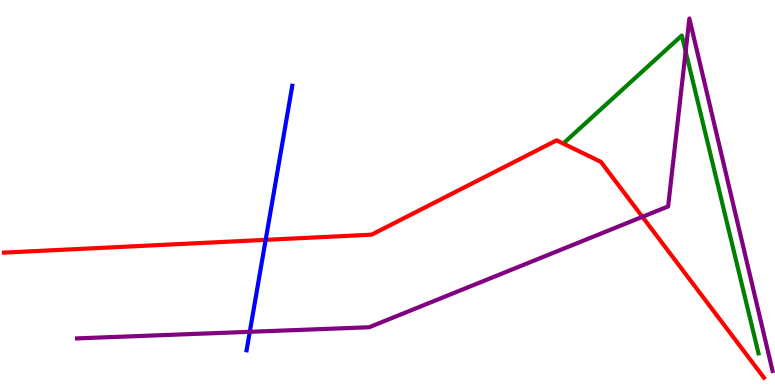[{'lines': ['blue', 'red'], 'intersections': [{'x': 3.43, 'y': 3.77}]}, {'lines': ['green', 'red'], 'intersections': []}, {'lines': ['purple', 'red'], 'intersections': [{'x': 8.29, 'y': 4.37}]}, {'lines': ['blue', 'green'], 'intersections': []}, {'lines': ['blue', 'purple'], 'intersections': [{'x': 3.22, 'y': 1.38}]}, {'lines': ['green', 'purple'], 'intersections': [{'x': 8.85, 'y': 8.66}]}]